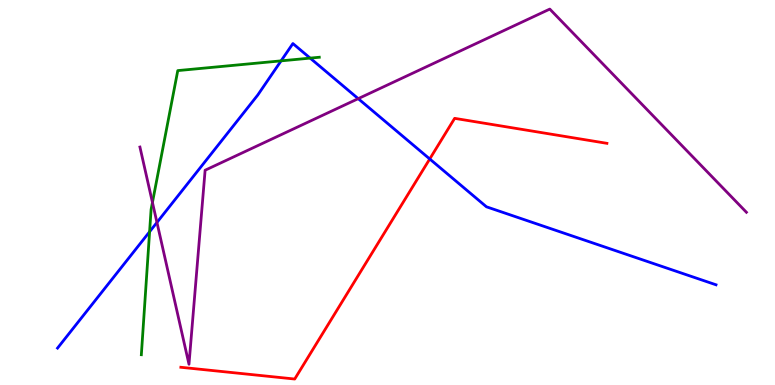[{'lines': ['blue', 'red'], 'intersections': [{'x': 5.54, 'y': 5.87}]}, {'lines': ['green', 'red'], 'intersections': []}, {'lines': ['purple', 'red'], 'intersections': []}, {'lines': ['blue', 'green'], 'intersections': [{'x': 1.93, 'y': 3.98}, {'x': 3.63, 'y': 8.42}, {'x': 4.0, 'y': 8.49}]}, {'lines': ['blue', 'purple'], 'intersections': [{'x': 2.03, 'y': 4.22}, {'x': 4.62, 'y': 7.44}]}, {'lines': ['green', 'purple'], 'intersections': [{'x': 1.97, 'y': 4.74}]}]